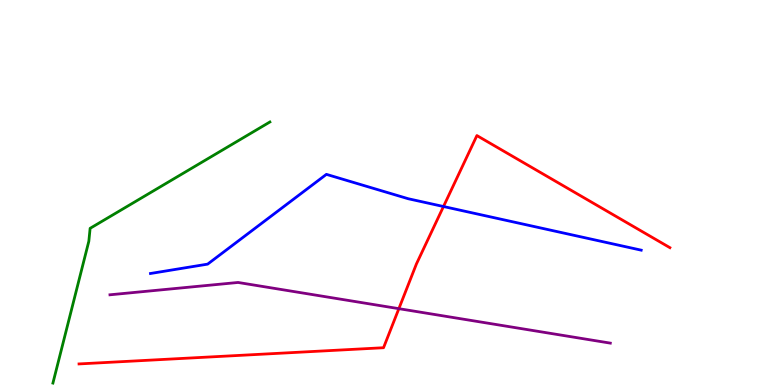[{'lines': ['blue', 'red'], 'intersections': [{'x': 5.72, 'y': 4.64}]}, {'lines': ['green', 'red'], 'intersections': []}, {'lines': ['purple', 'red'], 'intersections': [{'x': 5.15, 'y': 1.98}]}, {'lines': ['blue', 'green'], 'intersections': []}, {'lines': ['blue', 'purple'], 'intersections': []}, {'lines': ['green', 'purple'], 'intersections': []}]